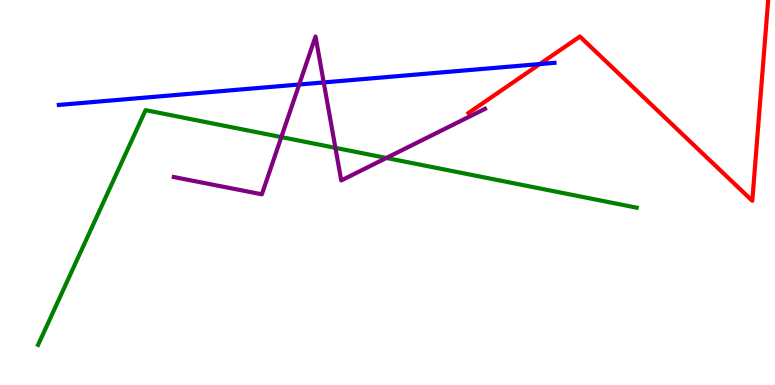[{'lines': ['blue', 'red'], 'intersections': [{'x': 6.96, 'y': 8.34}]}, {'lines': ['green', 'red'], 'intersections': []}, {'lines': ['purple', 'red'], 'intersections': []}, {'lines': ['blue', 'green'], 'intersections': []}, {'lines': ['blue', 'purple'], 'intersections': [{'x': 3.86, 'y': 7.8}, {'x': 4.18, 'y': 7.86}]}, {'lines': ['green', 'purple'], 'intersections': [{'x': 3.63, 'y': 6.44}, {'x': 4.33, 'y': 6.16}, {'x': 4.99, 'y': 5.9}]}]